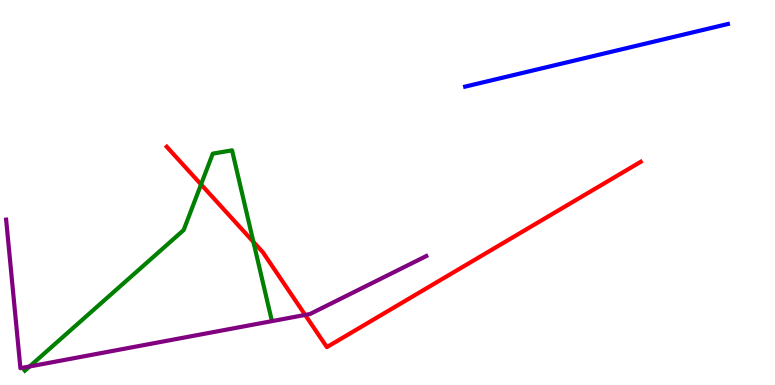[{'lines': ['blue', 'red'], 'intersections': []}, {'lines': ['green', 'red'], 'intersections': [{'x': 2.59, 'y': 5.21}, {'x': 3.27, 'y': 3.72}]}, {'lines': ['purple', 'red'], 'intersections': [{'x': 3.94, 'y': 1.82}]}, {'lines': ['blue', 'green'], 'intersections': []}, {'lines': ['blue', 'purple'], 'intersections': []}, {'lines': ['green', 'purple'], 'intersections': [{'x': 0.382, 'y': 0.481}]}]